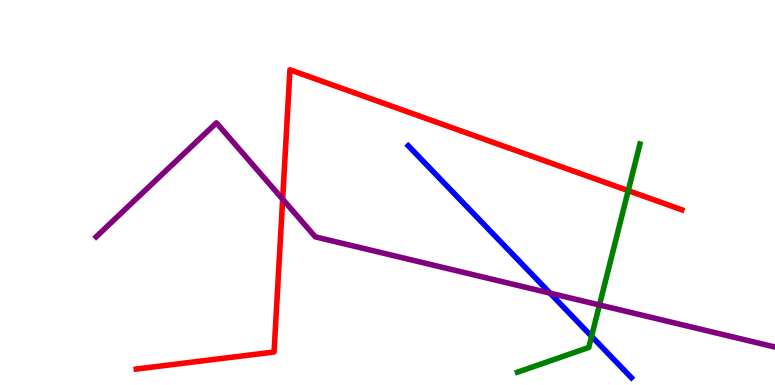[{'lines': ['blue', 'red'], 'intersections': []}, {'lines': ['green', 'red'], 'intersections': [{'x': 8.11, 'y': 5.05}]}, {'lines': ['purple', 'red'], 'intersections': [{'x': 3.65, 'y': 4.83}]}, {'lines': ['blue', 'green'], 'intersections': [{'x': 7.63, 'y': 1.26}]}, {'lines': ['blue', 'purple'], 'intersections': [{'x': 7.1, 'y': 2.39}]}, {'lines': ['green', 'purple'], 'intersections': [{'x': 7.73, 'y': 2.08}]}]